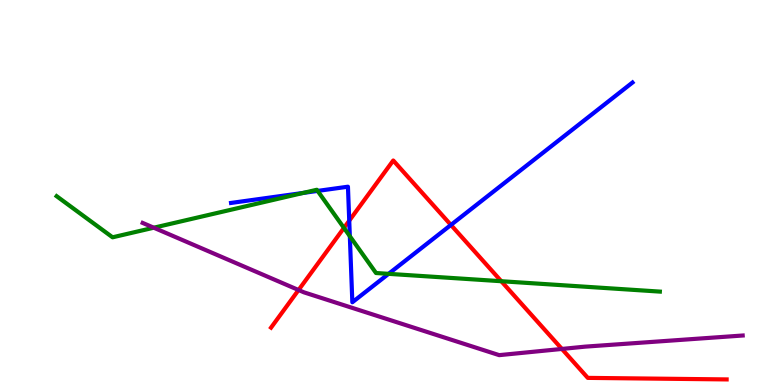[{'lines': ['blue', 'red'], 'intersections': [{'x': 4.51, 'y': 4.27}, {'x': 5.82, 'y': 4.16}]}, {'lines': ['green', 'red'], 'intersections': [{'x': 4.44, 'y': 4.08}, {'x': 6.47, 'y': 2.7}]}, {'lines': ['purple', 'red'], 'intersections': [{'x': 3.85, 'y': 2.47}, {'x': 7.25, 'y': 0.937}]}, {'lines': ['blue', 'green'], 'intersections': [{'x': 3.91, 'y': 4.99}, {'x': 4.1, 'y': 5.04}, {'x': 4.51, 'y': 3.87}, {'x': 5.01, 'y': 2.89}]}, {'lines': ['blue', 'purple'], 'intersections': []}, {'lines': ['green', 'purple'], 'intersections': [{'x': 1.98, 'y': 4.09}]}]